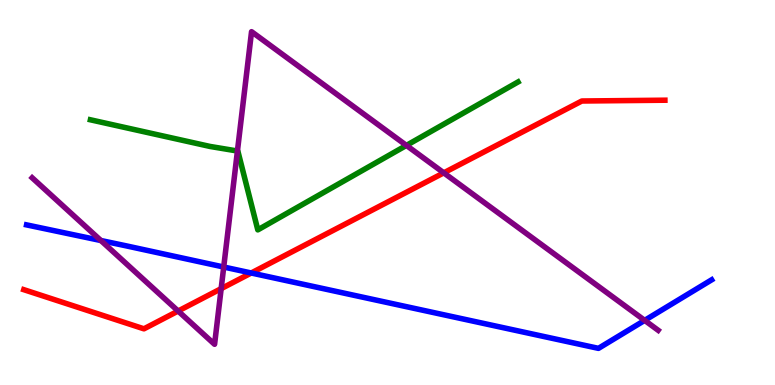[{'lines': ['blue', 'red'], 'intersections': [{'x': 3.24, 'y': 2.91}]}, {'lines': ['green', 'red'], 'intersections': []}, {'lines': ['purple', 'red'], 'intersections': [{'x': 2.3, 'y': 1.92}, {'x': 2.85, 'y': 2.5}, {'x': 5.73, 'y': 5.51}]}, {'lines': ['blue', 'green'], 'intersections': []}, {'lines': ['blue', 'purple'], 'intersections': [{'x': 1.3, 'y': 3.75}, {'x': 2.89, 'y': 3.06}, {'x': 8.32, 'y': 1.68}]}, {'lines': ['green', 'purple'], 'intersections': [{'x': 3.06, 'y': 6.08}, {'x': 5.24, 'y': 6.22}]}]